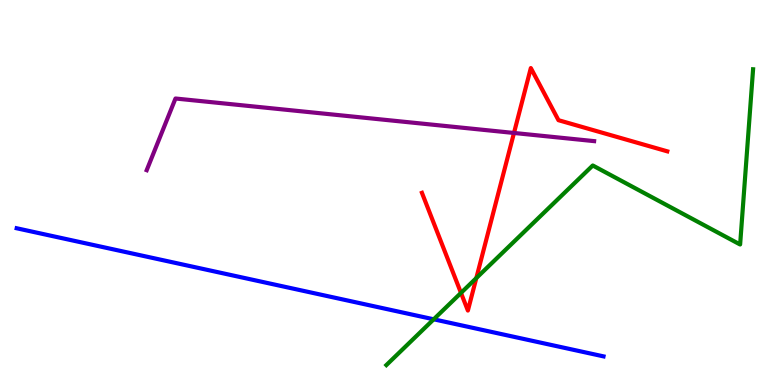[{'lines': ['blue', 'red'], 'intersections': []}, {'lines': ['green', 'red'], 'intersections': [{'x': 5.95, 'y': 2.39}, {'x': 6.15, 'y': 2.78}]}, {'lines': ['purple', 'red'], 'intersections': [{'x': 6.63, 'y': 6.55}]}, {'lines': ['blue', 'green'], 'intersections': [{'x': 5.6, 'y': 1.71}]}, {'lines': ['blue', 'purple'], 'intersections': []}, {'lines': ['green', 'purple'], 'intersections': []}]